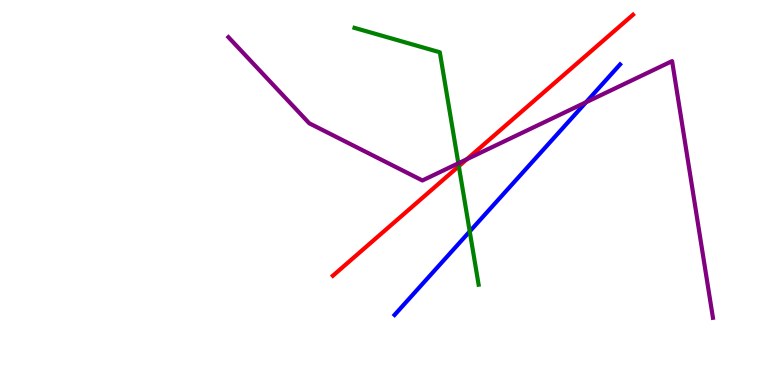[{'lines': ['blue', 'red'], 'intersections': []}, {'lines': ['green', 'red'], 'intersections': [{'x': 5.92, 'y': 5.68}]}, {'lines': ['purple', 'red'], 'intersections': [{'x': 6.02, 'y': 5.86}]}, {'lines': ['blue', 'green'], 'intersections': [{'x': 6.06, 'y': 3.99}]}, {'lines': ['blue', 'purple'], 'intersections': [{'x': 7.56, 'y': 7.34}]}, {'lines': ['green', 'purple'], 'intersections': [{'x': 5.91, 'y': 5.76}]}]